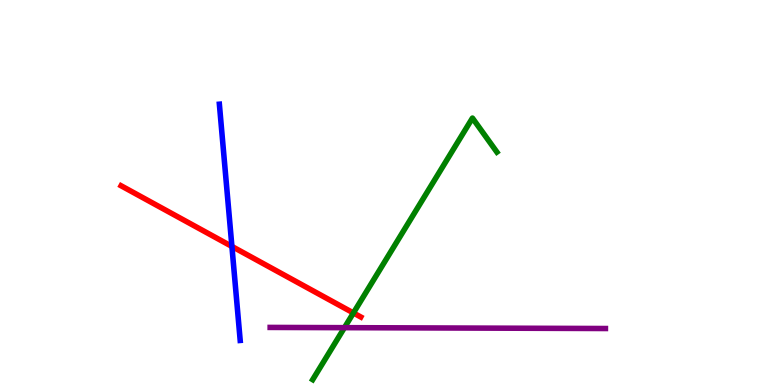[{'lines': ['blue', 'red'], 'intersections': [{'x': 2.99, 'y': 3.6}]}, {'lines': ['green', 'red'], 'intersections': [{'x': 4.56, 'y': 1.87}]}, {'lines': ['purple', 'red'], 'intersections': []}, {'lines': ['blue', 'green'], 'intersections': []}, {'lines': ['blue', 'purple'], 'intersections': []}, {'lines': ['green', 'purple'], 'intersections': [{'x': 4.44, 'y': 1.49}]}]